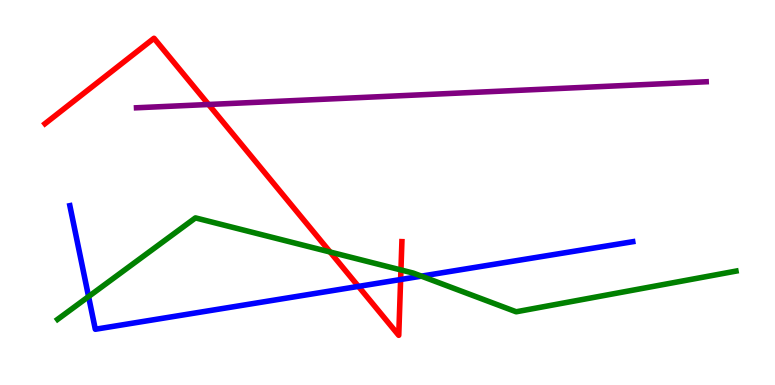[{'lines': ['blue', 'red'], 'intersections': [{'x': 4.63, 'y': 2.56}, {'x': 5.17, 'y': 2.74}]}, {'lines': ['green', 'red'], 'intersections': [{'x': 4.26, 'y': 3.45}, {'x': 5.17, 'y': 2.99}]}, {'lines': ['purple', 'red'], 'intersections': [{'x': 2.69, 'y': 7.29}]}, {'lines': ['blue', 'green'], 'intersections': [{'x': 1.14, 'y': 2.3}, {'x': 5.44, 'y': 2.83}]}, {'lines': ['blue', 'purple'], 'intersections': []}, {'lines': ['green', 'purple'], 'intersections': []}]